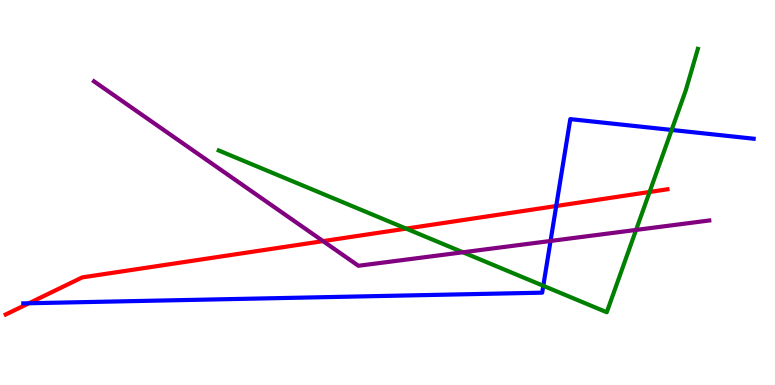[{'lines': ['blue', 'red'], 'intersections': [{'x': 0.373, 'y': 2.12}, {'x': 7.18, 'y': 4.65}]}, {'lines': ['green', 'red'], 'intersections': [{'x': 5.24, 'y': 4.06}, {'x': 8.38, 'y': 5.01}]}, {'lines': ['purple', 'red'], 'intersections': [{'x': 4.17, 'y': 3.74}]}, {'lines': ['blue', 'green'], 'intersections': [{'x': 7.01, 'y': 2.58}, {'x': 8.67, 'y': 6.62}]}, {'lines': ['blue', 'purple'], 'intersections': [{'x': 7.1, 'y': 3.74}]}, {'lines': ['green', 'purple'], 'intersections': [{'x': 5.97, 'y': 3.45}, {'x': 8.21, 'y': 4.03}]}]